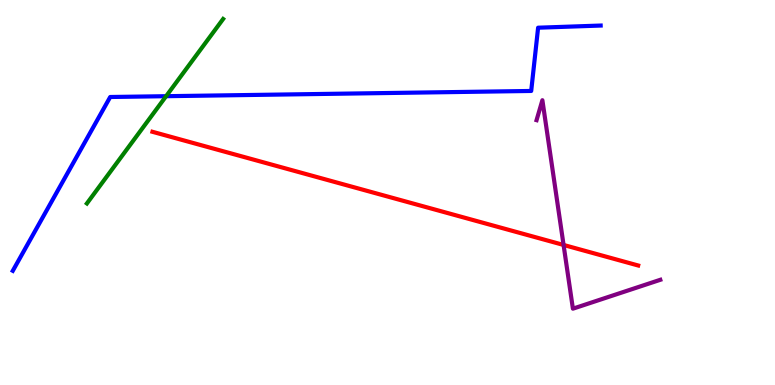[{'lines': ['blue', 'red'], 'intersections': []}, {'lines': ['green', 'red'], 'intersections': []}, {'lines': ['purple', 'red'], 'intersections': [{'x': 7.27, 'y': 3.64}]}, {'lines': ['blue', 'green'], 'intersections': [{'x': 2.14, 'y': 7.5}]}, {'lines': ['blue', 'purple'], 'intersections': []}, {'lines': ['green', 'purple'], 'intersections': []}]